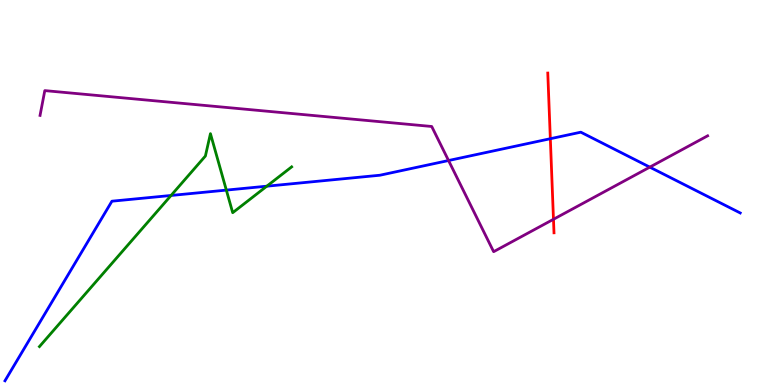[{'lines': ['blue', 'red'], 'intersections': [{'x': 7.1, 'y': 6.4}]}, {'lines': ['green', 'red'], 'intersections': []}, {'lines': ['purple', 'red'], 'intersections': [{'x': 7.14, 'y': 4.3}]}, {'lines': ['blue', 'green'], 'intersections': [{'x': 2.21, 'y': 4.92}, {'x': 2.92, 'y': 5.06}, {'x': 3.44, 'y': 5.16}]}, {'lines': ['blue', 'purple'], 'intersections': [{'x': 5.79, 'y': 5.83}, {'x': 8.38, 'y': 5.66}]}, {'lines': ['green', 'purple'], 'intersections': []}]